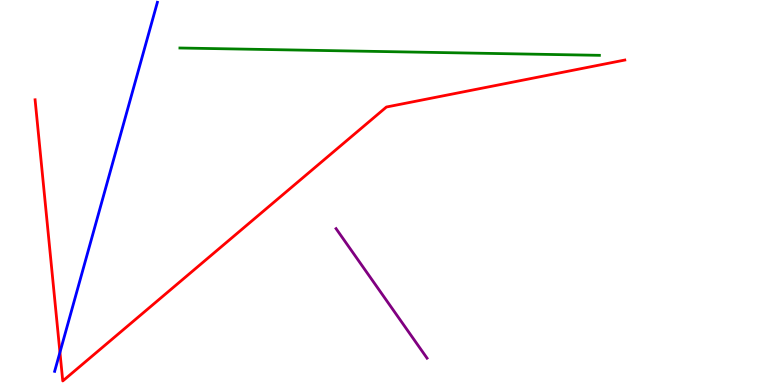[{'lines': ['blue', 'red'], 'intersections': [{'x': 0.773, 'y': 0.849}]}, {'lines': ['green', 'red'], 'intersections': []}, {'lines': ['purple', 'red'], 'intersections': []}, {'lines': ['blue', 'green'], 'intersections': []}, {'lines': ['blue', 'purple'], 'intersections': []}, {'lines': ['green', 'purple'], 'intersections': []}]